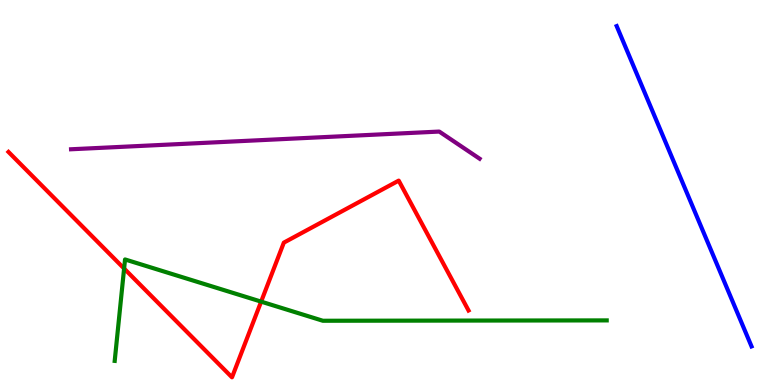[{'lines': ['blue', 'red'], 'intersections': []}, {'lines': ['green', 'red'], 'intersections': [{'x': 1.6, 'y': 3.02}, {'x': 3.37, 'y': 2.17}]}, {'lines': ['purple', 'red'], 'intersections': []}, {'lines': ['blue', 'green'], 'intersections': []}, {'lines': ['blue', 'purple'], 'intersections': []}, {'lines': ['green', 'purple'], 'intersections': []}]